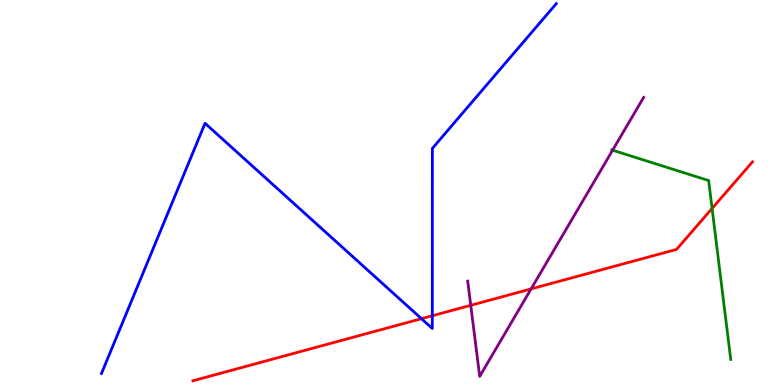[{'lines': ['blue', 'red'], 'intersections': [{'x': 5.44, 'y': 1.72}, {'x': 5.58, 'y': 1.8}]}, {'lines': ['green', 'red'], 'intersections': [{'x': 9.19, 'y': 4.59}]}, {'lines': ['purple', 'red'], 'intersections': [{'x': 6.07, 'y': 2.07}, {'x': 6.85, 'y': 2.5}]}, {'lines': ['blue', 'green'], 'intersections': []}, {'lines': ['blue', 'purple'], 'intersections': []}, {'lines': ['green', 'purple'], 'intersections': [{'x': 7.9, 'y': 6.1}]}]